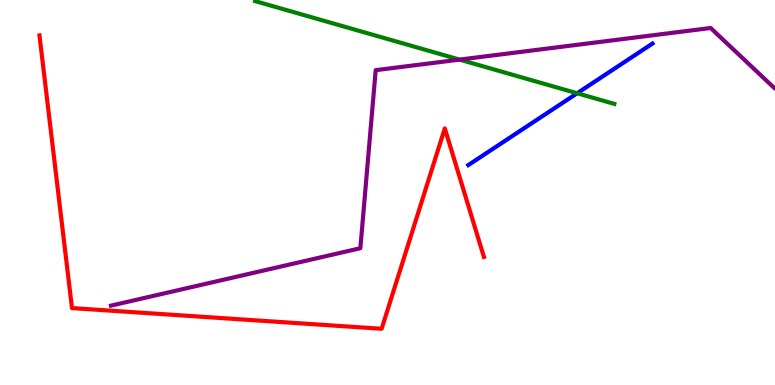[{'lines': ['blue', 'red'], 'intersections': []}, {'lines': ['green', 'red'], 'intersections': []}, {'lines': ['purple', 'red'], 'intersections': []}, {'lines': ['blue', 'green'], 'intersections': [{'x': 7.45, 'y': 7.58}]}, {'lines': ['blue', 'purple'], 'intersections': []}, {'lines': ['green', 'purple'], 'intersections': [{'x': 5.93, 'y': 8.45}]}]